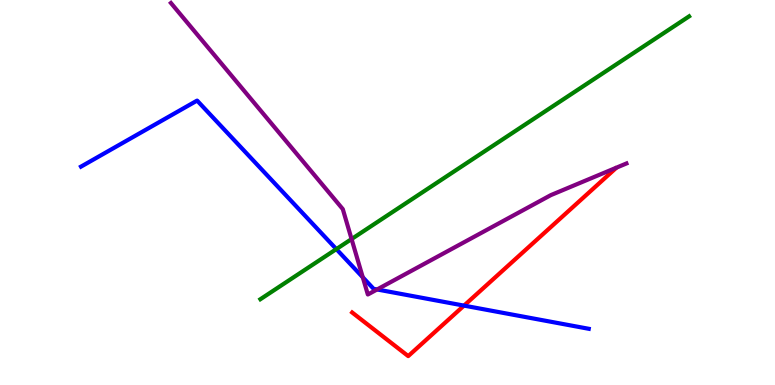[{'lines': ['blue', 'red'], 'intersections': [{'x': 5.99, 'y': 2.06}]}, {'lines': ['green', 'red'], 'intersections': []}, {'lines': ['purple', 'red'], 'intersections': []}, {'lines': ['blue', 'green'], 'intersections': [{'x': 4.34, 'y': 3.53}]}, {'lines': ['blue', 'purple'], 'intersections': [{'x': 4.68, 'y': 2.8}, {'x': 4.87, 'y': 2.48}]}, {'lines': ['green', 'purple'], 'intersections': [{'x': 4.54, 'y': 3.79}]}]